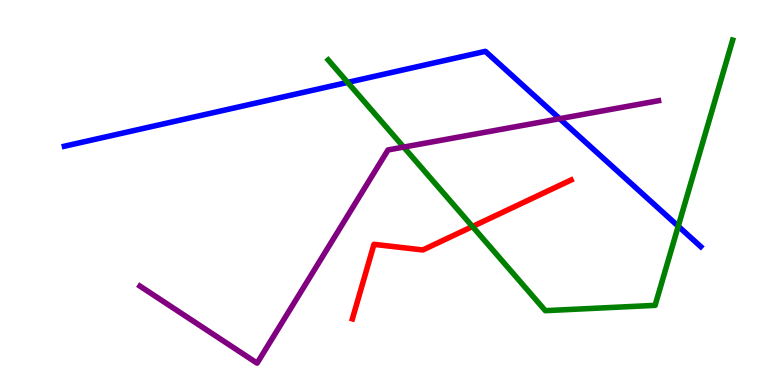[{'lines': ['blue', 'red'], 'intersections': []}, {'lines': ['green', 'red'], 'intersections': [{'x': 6.1, 'y': 4.12}]}, {'lines': ['purple', 'red'], 'intersections': []}, {'lines': ['blue', 'green'], 'intersections': [{'x': 4.49, 'y': 7.86}, {'x': 8.75, 'y': 4.12}]}, {'lines': ['blue', 'purple'], 'intersections': [{'x': 7.22, 'y': 6.92}]}, {'lines': ['green', 'purple'], 'intersections': [{'x': 5.21, 'y': 6.18}]}]